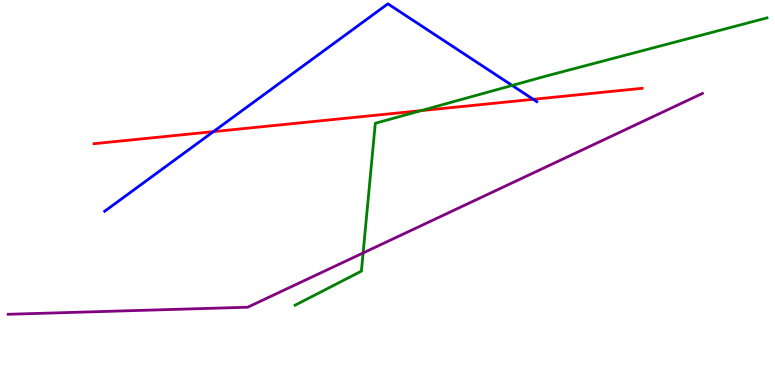[{'lines': ['blue', 'red'], 'intersections': [{'x': 2.75, 'y': 6.58}, {'x': 6.88, 'y': 7.42}]}, {'lines': ['green', 'red'], 'intersections': [{'x': 5.43, 'y': 7.13}]}, {'lines': ['purple', 'red'], 'intersections': []}, {'lines': ['blue', 'green'], 'intersections': [{'x': 6.61, 'y': 7.78}]}, {'lines': ['blue', 'purple'], 'intersections': []}, {'lines': ['green', 'purple'], 'intersections': [{'x': 4.69, 'y': 3.43}]}]